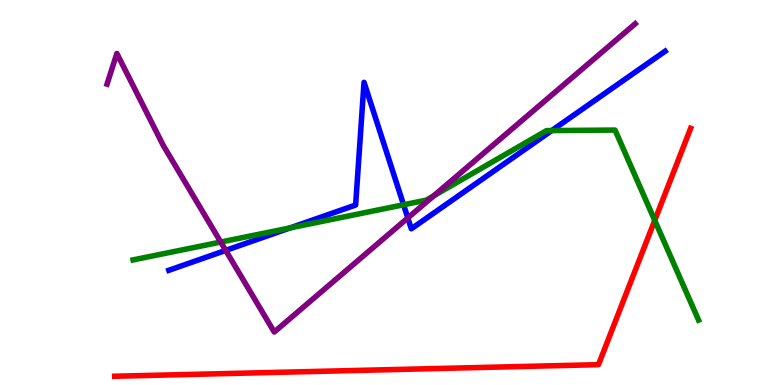[{'lines': ['blue', 'red'], 'intersections': []}, {'lines': ['green', 'red'], 'intersections': [{'x': 8.45, 'y': 4.28}]}, {'lines': ['purple', 'red'], 'intersections': []}, {'lines': ['blue', 'green'], 'intersections': [{'x': 3.74, 'y': 4.08}, {'x': 5.21, 'y': 4.68}, {'x': 7.12, 'y': 6.61}]}, {'lines': ['blue', 'purple'], 'intersections': [{'x': 2.91, 'y': 3.5}, {'x': 5.26, 'y': 4.34}]}, {'lines': ['green', 'purple'], 'intersections': [{'x': 2.85, 'y': 3.71}, {'x': 5.6, 'y': 4.91}]}]